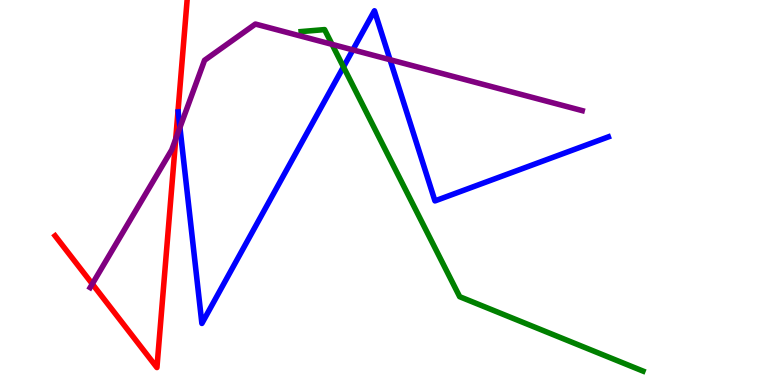[{'lines': ['blue', 'red'], 'intersections': []}, {'lines': ['green', 'red'], 'intersections': []}, {'lines': ['purple', 'red'], 'intersections': [{'x': 1.19, 'y': 2.62}, {'x': 2.27, 'y': 6.39}]}, {'lines': ['blue', 'green'], 'intersections': [{'x': 4.43, 'y': 8.26}]}, {'lines': ['blue', 'purple'], 'intersections': [{'x': 2.32, 'y': 6.69}, {'x': 4.55, 'y': 8.7}, {'x': 5.03, 'y': 8.45}]}, {'lines': ['green', 'purple'], 'intersections': [{'x': 4.28, 'y': 8.85}]}]